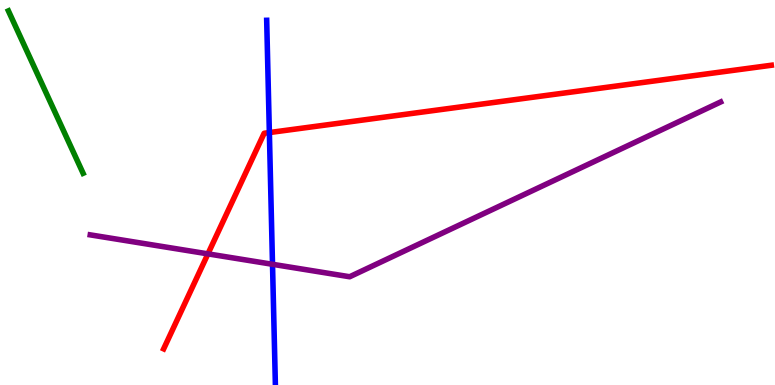[{'lines': ['blue', 'red'], 'intersections': [{'x': 3.48, 'y': 6.56}]}, {'lines': ['green', 'red'], 'intersections': []}, {'lines': ['purple', 'red'], 'intersections': [{'x': 2.68, 'y': 3.41}]}, {'lines': ['blue', 'green'], 'intersections': []}, {'lines': ['blue', 'purple'], 'intersections': [{'x': 3.52, 'y': 3.14}]}, {'lines': ['green', 'purple'], 'intersections': []}]